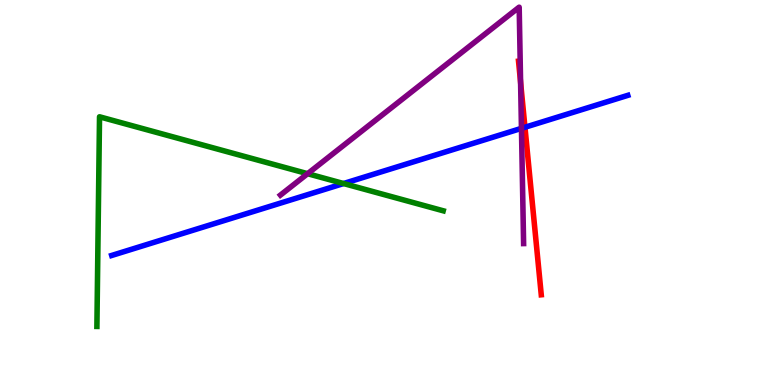[{'lines': ['blue', 'red'], 'intersections': [{'x': 6.77, 'y': 6.69}]}, {'lines': ['green', 'red'], 'intersections': []}, {'lines': ['purple', 'red'], 'intersections': [{'x': 6.72, 'y': 7.86}]}, {'lines': ['blue', 'green'], 'intersections': [{'x': 4.43, 'y': 5.23}]}, {'lines': ['blue', 'purple'], 'intersections': [{'x': 6.73, 'y': 6.67}]}, {'lines': ['green', 'purple'], 'intersections': [{'x': 3.97, 'y': 5.49}]}]